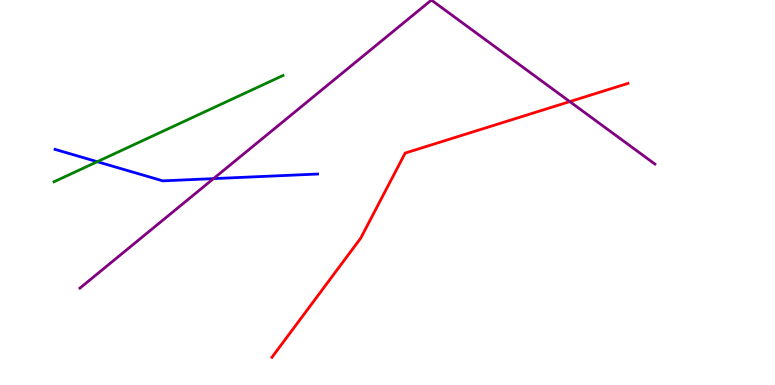[{'lines': ['blue', 'red'], 'intersections': []}, {'lines': ['green', 'red'], 'intersections': []}, {'lines': ['purple', 'red'], 'intersections': [{'x': 7.35, 'y': 7.36}]}, {'lines': ['blue', 'green'], 'intersections': [{'x': 1.25, 'y': 5.8}]}, {'lines': ['blue', 'purple'], 'intersections': [{'x': 2.76, 'y': 5.36}]}, {'lines': ['green', 'purple'], 'intersections': []}]